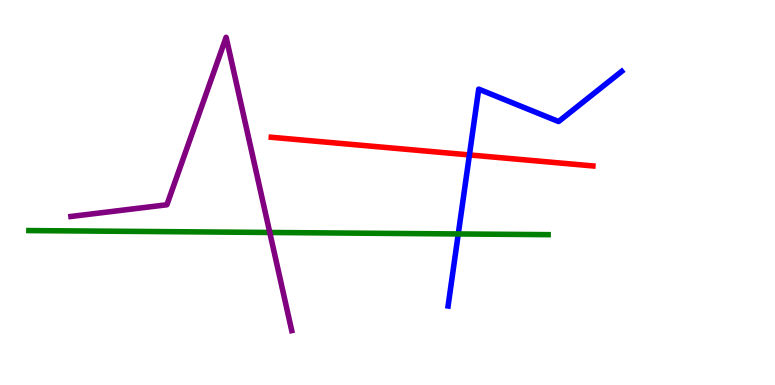[{'lines': ['blue', 'red'], 'intersections': [{'x': 6.06, 'y': 5.98}]}, {'lines': ['green', 'red'], 'intersections': []}, {'lines': ['purple', 'red'], 'intersections': []}, {'lines': ['blue', 'green'], 'intersections': [{'x': 5.91, 'y': 3.92}]}, {'lines': ['blue', 'purple'], 'intersections': []}, {'lines': ['green', 'purple'], 'intersections': [{'x': 3.48, 'y': 3.96}]}]